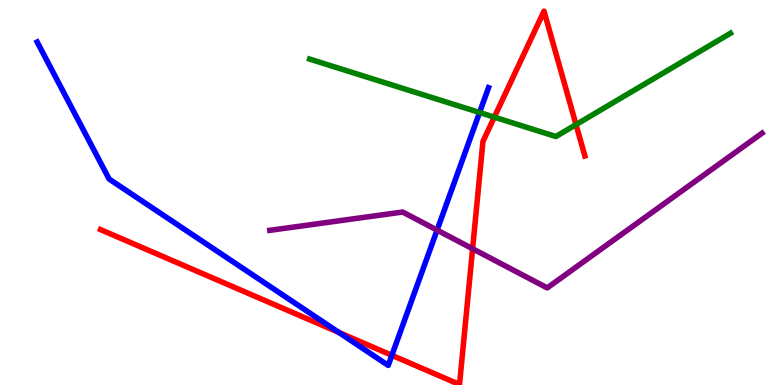[{'lines': ['blue', 'red'], 'intersections': [{'x': 4.37, 'y': 1.37}, {'x': 5.06, 'y': 0.771}]}, {'lines': ['green', 'red'], 'intersections': [{'x': 6.38, 'y': 6.96}, {'x': 7.43, 'y': 6.76}]}, {'lines': ['purple', 'red'], 'intersections': [{'x': 6.1, 'y': 3.54}]}, {'lines': ['blue', 'green'], 'intersections': [{'x': 6.19, 'y': 7.08}]}, {'lines': ['blue', 'purple'], 'intersections': [{'x': 5.64, 'y': 4.02}]}, {'lines': ['green', 'purple'], 'intersections': []}]